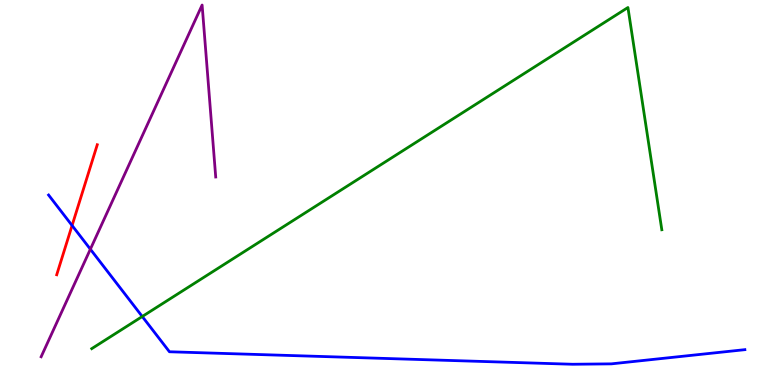[{'lines': ['blue', 'red'], 'intersections': [{'x': 0.93, 'y': 4.14}]}, {'lines': ['green', 'red'], 'intersections': []}, {'lines': ['purple', 'red'], 'intersections': []}, {'lines': ['blue', 'green'], 'intersections': [{'x': 1.84, 'y': 1.78}]}, {'lines': ['blue', 'purple'], 'intersections': [{'x': 1.17, 'y': 3.53}]}, {'lines': ['green', 'purple'], 'intersections': []}]